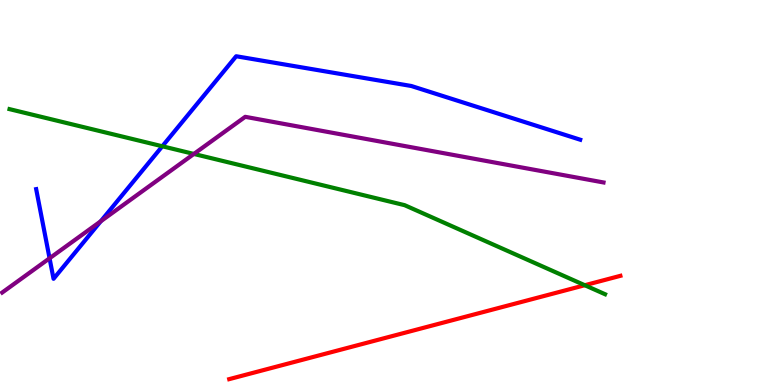[{'lines': ['blue', 'red'], 'intersections': []}, {'lines': ['green', 'red'], 'intersections': [{'x': 7.55, 'y': 2.59}]}, {'lines': ['purple', 'red'], 'intersections': []}, {'lines': ['blue', 'green'], 'intersections': [{'x': 2.09, 'y': 6.2}]}, {'lines': ['blue', 'purple'], 'intersections': [{'x': 0.64, 'y': 3.29}, {'x': 1.3, 'y': 4.25}]}, {'lines': ['green', 'purple'], 'intersections': [{'x': 2.5, 'y': 6.0}]}]